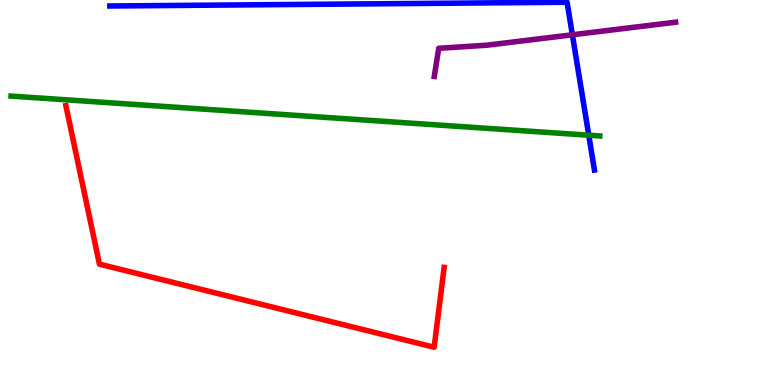[{'lines': ['blue', 'red'], 'intersections': []}, {'lines': ['green', 'red'], 'intersections': []}, {'lines': ['purple', 'red'], 'intersections': []}, {'lines': ['blue', 'green'], 'intersections': [{'x': 7.6, 'y': 6.49}]}, {'lines': ['blue', 'purple'], 'intersections': [{'x': 7.39, 'y': 9.1}]}, {'lines': ['green', 'purple'], 'intersections': []}]